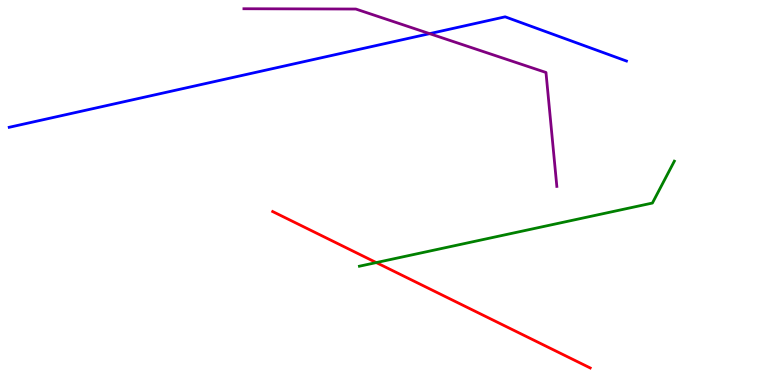[{'lines': ['blue', 'red'], 'intersections': []}, {'lines': ['green', 'red'], 'intersections': [{'x': 4.86, 'y': 3.18}]}, {'lines': ['purple', 'red'], 'intersections': []}, {'lines': ['blue', 'green'], 'intersections': []}, {'lines': ['blue', 'purple'], 'intersections': [{'x': 5.54, 'y': 9.13}]}, {'lines': ['green', 'purple'], 'intersections': []}]